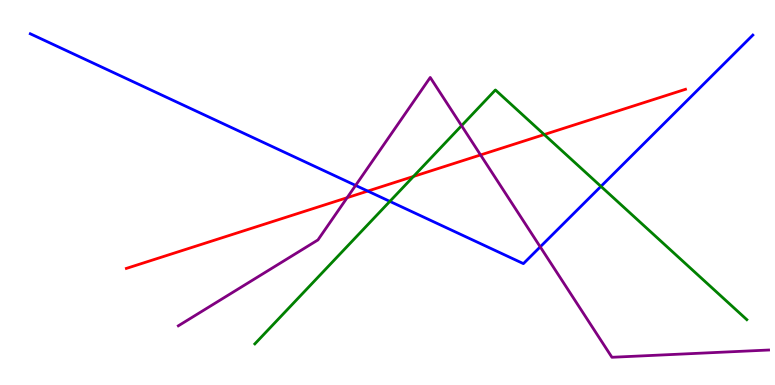[{'lines': ['blue', 'red'], 'intersections': [{'x': 4.75, 'y': 5.04}]}, {'lines': ['green', 'red'], 'intersections': [{'x': 5.34, 'y': 5.42}, {'x': 7.02, 'y': 6.5}]}, {'lines': ['purple', 'red'], 'intersections': [{'x': 4.48, 'y': 4.87}, {'x': 6.2, 'y': 5.98}]}, {'lines': ['blue', 'green'], 'intersections': [{'x': 5.03, 'y': 4.77}, {'x': 7.75, 'y': 5.16}]}, {'lines': ['blue', 'purple'], 'intersections': [{'x': 4.59, 'y': 5.18}, {'x': 6.97, 'y': 3.59}]}, {'lines': ['green', 'purple'], 'intersections': [{'x': 5.96, 'y': 6.74}]}]